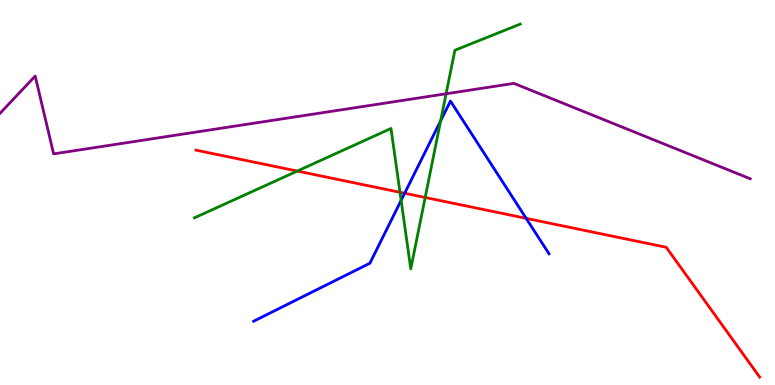[{'lines': ['blue', 'red'], 'intersections': [{'x': 5.22, 'y': 4.98}, {'x': 6.79, 'y': 4.33}]}, {'lines': ['green', 'red'], 'intersections': [{'x': 3.84, 'y': 5.56}, {'x': 5.16, 'y': 5.01}, {'x': 5.49, 'y': 4.87}]}, {'lines': ['purple', 'red'], 'intersections': []}, {'lines': ['blue', 'green'], 'intersections': [{'x': 5.18, 'y': 4.8}, {'x': 5.69, 'y': 6.86}]}, {'lines': ['blue', 'purple'], 'intersections': []}, {'lines': ['green', 'purple'], 'intersections': [{'x': 5.76, 'y': 7.56}]}]